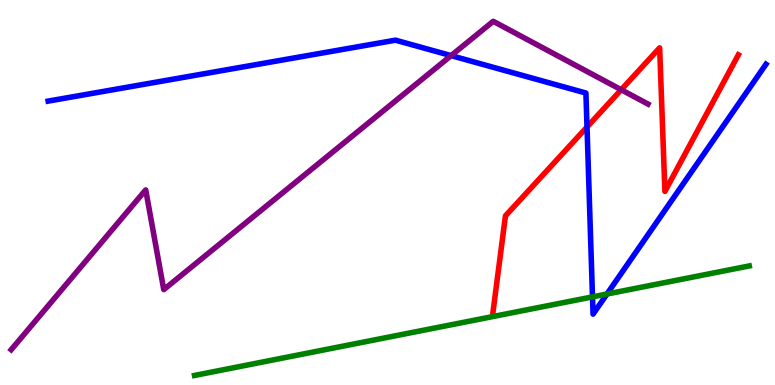[{'lines': ['blue', 'red'], 'intersections': [{'x': 7.57, 'y': 6.7}]}, {'lines': ['green', 'red'], 'intersections': []}, {'lines': ['purple', 'red'], 'intersections': [{'x': 8.02, 'y': 7.67}]}, {'lines': ['blue', 'green'], 'intersections': [{'x': 7.65, 'y': 2.29}, {'x': 7.83, 'y': 2.36}]}, {'lines': ['blue', 'purple'], 'intersections': [{'x': 5.82, 'y': 8.56}]}, {'lines': ['green', 'purple'], 'intersections': []}]